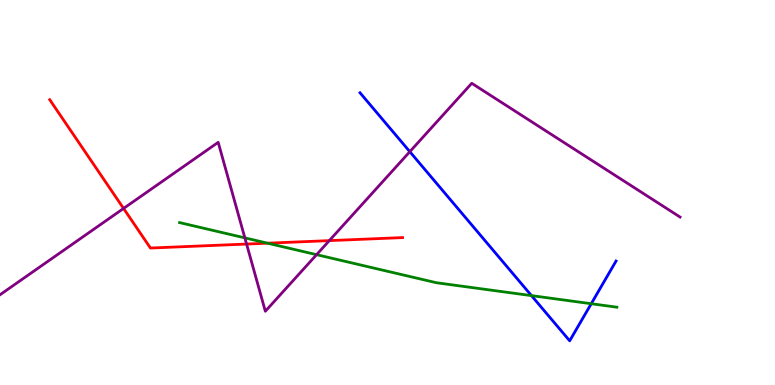[{'lines': ['blue', 'red'], 'intersections': []}, {'lines': ['green', 'red'], 'intersections': [{'x': 3.45, 'y': 3.68}]}, {'lines': ['purple', 'red'], 'intersections': [{'x': 1.59, 'y': 4.59}, {'x': 3.18, 'y': 3.66}, {'x': 4.25, 'y': 3.75}]}, {'lines': ['blue', 'green'], 'intersections': [{'x': 6.86, 'y': 2.32}, {'x': 7.63, 'y': 2.11}]}, {'lines': ['blue', 'purple'], 'intersections': [{'x': 5.29, 'y': 6.06}]}, {'lines': ['green', 'purple'], 'intersections': [{'x': 3.16, 'y': 3.82}, {'x': 4.08, 'y': 3.39}]}]